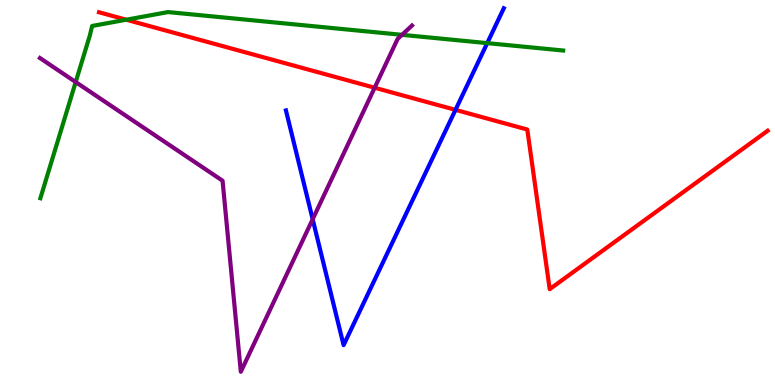[{'lines': ['blue', 'red'], 'intersections': [{'x': 5.88, 'y': 7.15}]}, {'lines': ['green', 'red'], 'intersections': [{'x': 1.63, 'y': 9.49}]}, {'lines': ['purple', 'red'], 'intersections': [{'x': 4.83, 'y': 7.72}]}, {'lines': ['blue', 'green'], 'intersections': [{'x': 6.29, 'y': 8.88}]}, {'lines': ['blue', 'purple'], 'intersections': [{'x': 4.03, 'y': 4.3}]}, {'lines': ['green', 'purple'], 'intersections': [{'x': 0.977, 'y': 7.87}, {'x': 5.19, 'y': 9.1}]}]